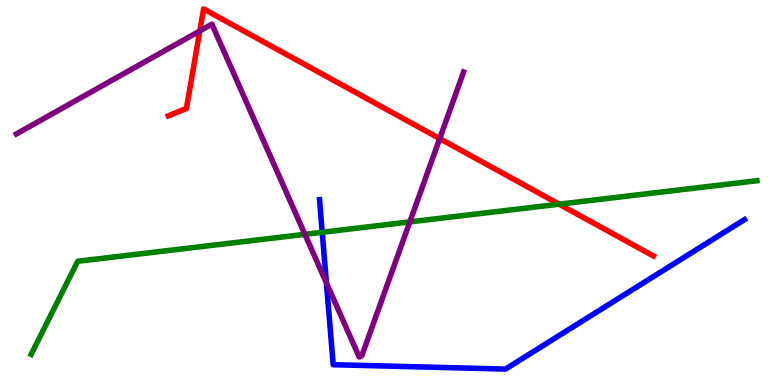[{'lines': ['blue', 'red'], 'intersections': []}, {'lines': ['green', 'red'], 'intersections': [{'x': 7.21, 'y': 4.7}]}, {'lines': ['purple', 'red'], 'intersections': [{'x': 2.58, 'y': 9.2}, {'x': 5.67, 'y': 6.4}]}, {'lines': ['blue', 'green'], 'intersections': [{'x': 4.16, 'y': 3.97}]}, {'lines': ['blue', 'purple'], 'intersections': [{'x': 4.21, 'y': 2.65}]}, {'lines': ['green', 'purple'], 'intersections': [{'x': 3.93, 'y': 3.91}, {'x': 5.29, 'y': 4.24}]}]